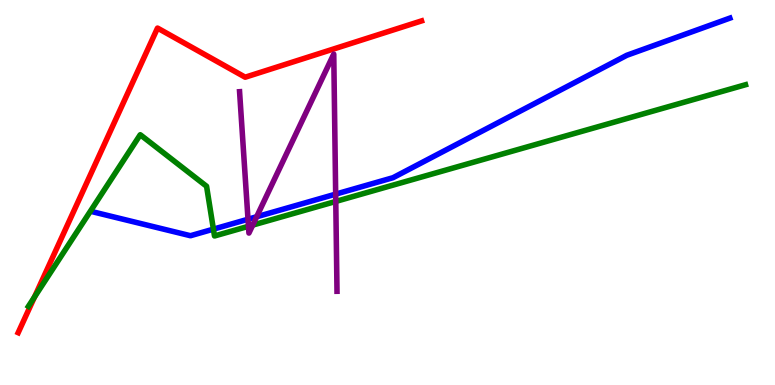[{'lines': ['blue', 'red'], 'intersections': []}, {'lines': ['green', 'red'], 'intersections': [{'x': 0.445, 'y': 2.29}]}, {'lines': ['purple', 'red'], 'intersections': []}, {'lines': ['blue', 'green'], 'intersections': [{'x': 2.75, 'y': 4.05}]}, {'lines': ['blue', 'purple'], 'intersections': [{'x': 3.2, 'y': 4.31}, {'x': 3.31, 'y': 4.37}, {'x': 4.33, 'y': 4.96}]}, {'lines': ['green', 'purple'], 'intersections': [{'x': 3.21, 'y': 4.12}, {'x': 3.26, 'y': 4.15}, {'x': 4.33, 'y': 4.77}]}]